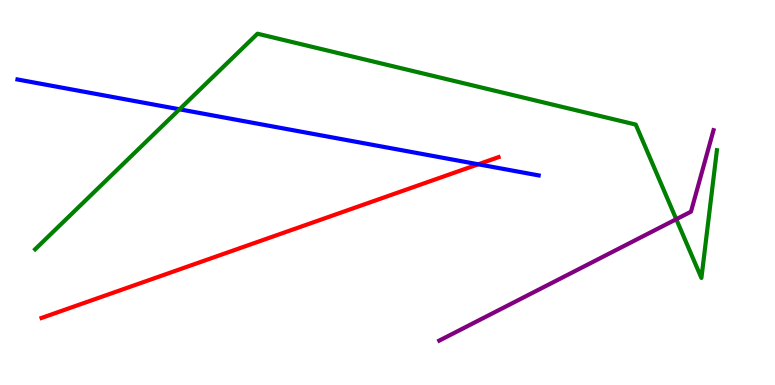[{'lines': ['blue', 'red'], 'intersections': [{'x': 6.17, 'y': 5.73}]}, {'lines': ['green', 'red'], 'intersections': []}, {'lines': ['purple', 'red'], 'intersections': []}, {'lines': ['blue', 'green'], 'intersections': [{'x': 2.32, 'y': 7.16}]}, {'lines': ['blue', 'purple'], 'intersections': []}, {'lines': ['green', 'purple'], 'intersections': [{'x': 8.73, 'y': 4.31}]}]